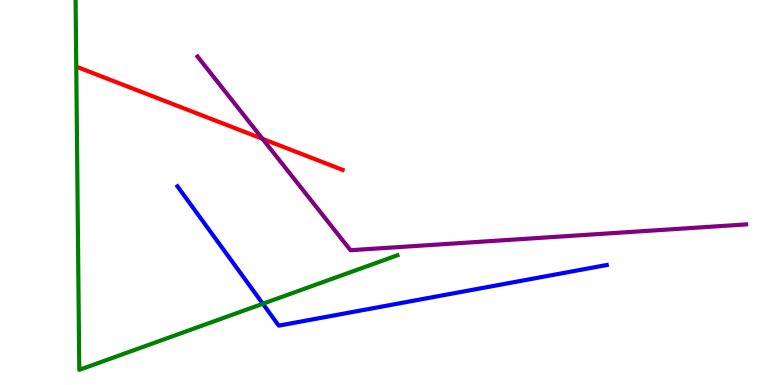[{'lines': ['blue', 'red'], 'intersections': []}, {'lines': ['green', 'red'], 'intersections': []}, {'lines': ['purple', 'red'], 'intersections': [{'x': 3.39, 'y': 6.39}]}, {'lines': ['blue', 'green'], 'intersections': [{'x': 3.39, 'y': 2.11}]}, {'lines': ['blue', 'purple'], 'intersections': []}, {'lines': ['green', 'purple'], 'intersections': []}]